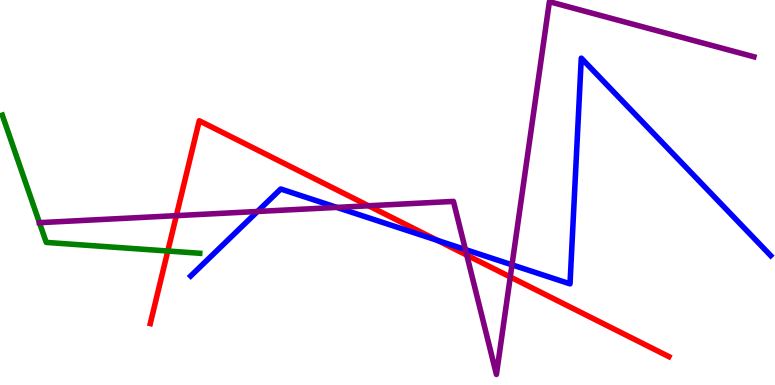[{'lines': ['blue', 'red'], 'intersections': [{'x': 5.64, 'y': 3.76}]}, {'lines': ['green', 'red'], 'intersections': [{'x': 2.17, 'y': 3.48}]}, {'lines': ['purple', 'red'], 'intersections': [{'x': 2.28, 'y': 4.4}, {'x': 4.76, 'y': 4.66}, {'x': 6.02, 'y': 3.37}, {'x': 6.58, 'y': 2.81}]}, {'lines': ['blue', 'green'], 'intersections': []}, {'lines': ['blue', 'purple'], 'intersections': [{'x': 3.32, 'y': 4.51}, {'x': 4.35, 'y': 4.61}, {'x': 6.01, 'y': 3.52}, {'x': 6.61, 'y': 3.12}]}, {'lines': ['green', 'purple'], 'intersections': [{'x': 0.509, 'y': 4.22}]}]